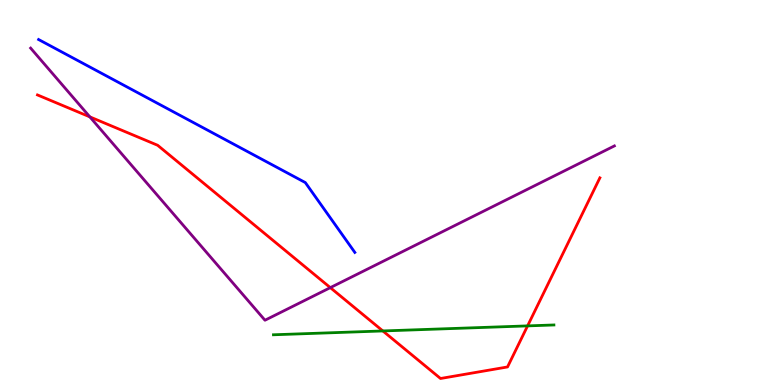[{'lines': ['blue', 'red'], 'intersections': []}, {'lines': ['green', 'red'], 'intersections': [{'x': 4.94, 'y': 1.4}, {'x': 6.81, 'y': 1.54}]}, {'lines': ['purple', 'red'], 'intersections': [{'x': 1.16, 'y': 6.96}, {'x': 4.26, 'y': 2.53}]}, {'lines': ['blue', 'green'], 'intersections': []}, {'lines': ['blue', 'purple'], 'intersections': []}, {'lines': ['green', 'purple'], 'intersections': []}]